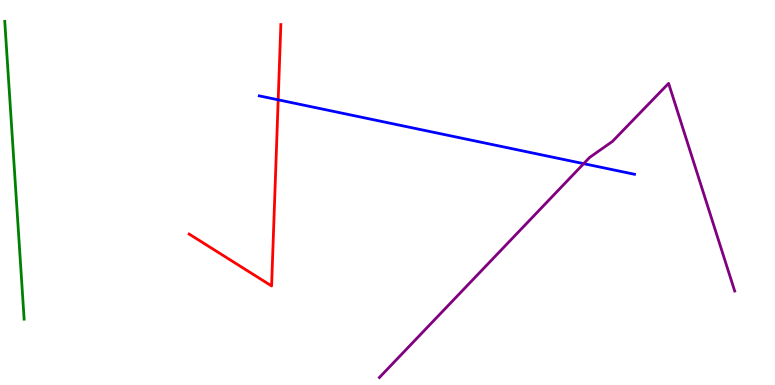[{'lines': ['blue', 'red'], 'intersections': [{'x': 3.59, 'y': 7.41}]}, {'lines': ['green', 'red'], 'intersections': []}, {'lines': ['purple', 'red'], 'intersections': []}, {'lines': ['blue', 'green'], 'intersections': []}, {'lines': ['blue', 'purple'], 'intersections': [{'x': 7.53, 'y': 5.75}]}, {'lines': ['green', 'purple'], 'intersections': []}]